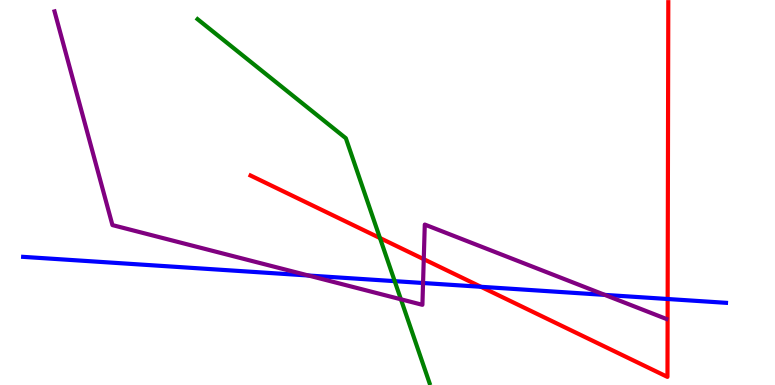[{'lines': ['blue', 'red'], 'intersections': [{'x': 6.21, 'y': 2.55}, {'x': 8.61, 'y': 2.23}]}, {'lines': ['green', 'red'], 'intersections': [{'x': 4.9, 'y': 3.82}]}, {'lines': ['purple', 'red'], 'intersections': [{'x': 5.47, 'y': 3.27}]}, {'lines': ['blue', 'green'], 'intersections': [{'x': 5.09, 'y': 2.7}]}, {'lines': ['blue', 'purple'], 'intersections': [{'x': 3.98, 'y': 2.84}, {'x': 5.46, 'y': 2.65}, {'x': 7.8, 'y': 2.34}]}, {'lines': ['green', 'purple'], 'intersections': [{'x': 5.17, 'y': 2.23}]}]